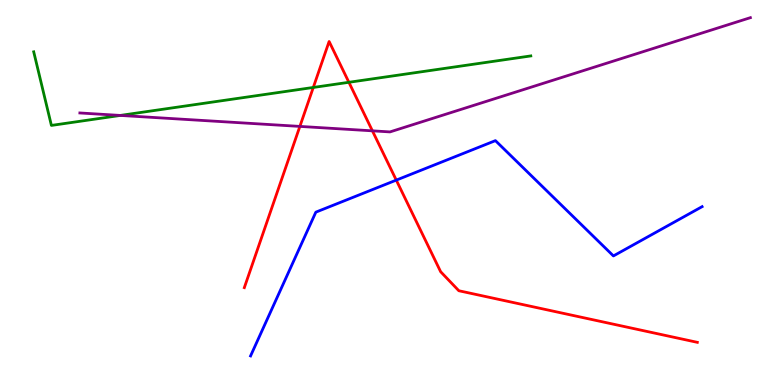[{'lines': ['blue', 'red'], 'intersections': [{'x': 5.11, 'y': 5.32}]}, {'lines': ['green', 'red'], 'intersections': [{'x': 4.04, 'y': 7.73}, {'x': 4.5, 'y': 7.86}]}, {'lines': ['purple', 'red'], 'intersections': [{'x': 3.87, 'y': 6.72}, {'x': 4.81, 'y': 6.6}]}, {'lines': ['blue', 'green'], 'intersections': []}, {'lines': ['blue', 'purple'], 'intersections': []}, {'lines': ['green', 'purple'], 'intersections': [{'x': 1.55, 'y': 7.0}]}]